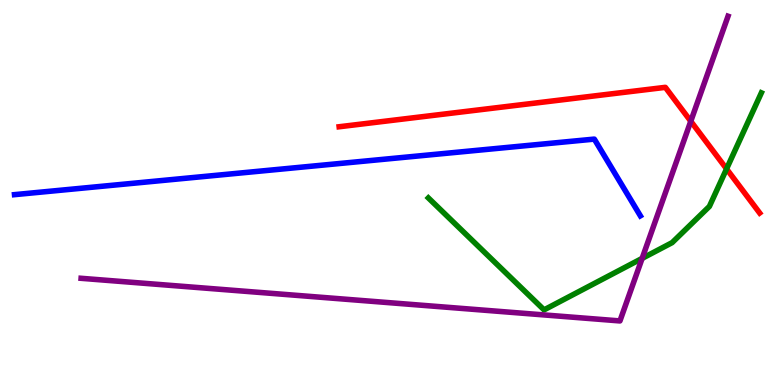[{'lines': ['blue', 'red'], 'intersections': []}, {'lines': ['green', 'red'], 'intersections': [{'x': 9.37, 'y': 5.61}]}, {'lines': ['purple', 'red'], 'intersections': [{'x': 8.91, 'y': 6.85}]}, {'lines': ['blue', 'green'], 'intersections': []}, {'lines': ['blue', 'purple'], 'intersections': []}, {'lines': ['green', 'purple'], 'intersections': [{'x': 8.29, 'y': 3.29}]}]